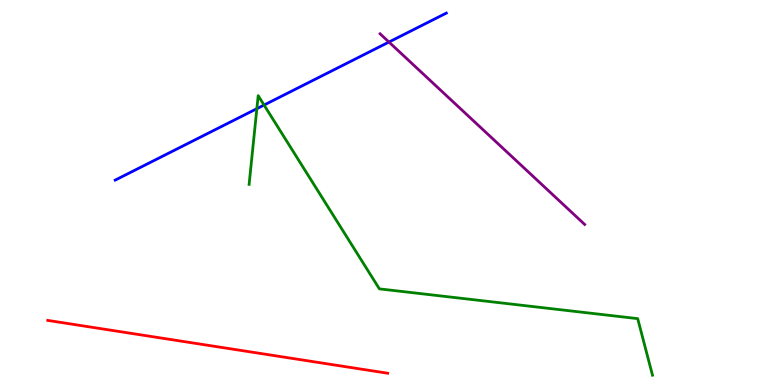[{'lines': ['blue', 'red'], 'intersections': []}, {'lines': ['green', 'red'], 'intersections': []}, {'lines': ['purple', 'red'], 'intersections': []}, {'lines': ['blue', 'green'], 'intersections': [{'x': 3.31, 'y': 7.18}, {'x': 3.41, 'y': 7.27}]}, {'lines': ['blue', 'purple'], 'intersections': [{'x': 5.02, 'y': 8.91}]}, {'lines': ['green', 'purple'], 'intersections': []}]